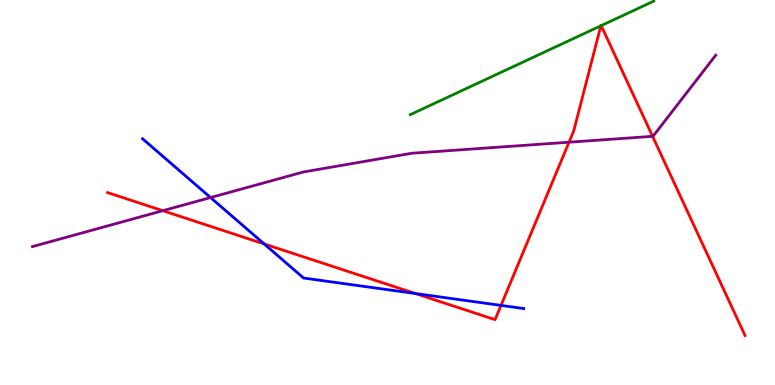[{'lines': ['blue', 'red'], 'intersections': [{'x': 3.41, 'y': 3.66}, {'x': 5.36, 'y': 2.38}, {'x': 6.46, 'y': 2.07}]}, {'lines': ['green', 'red'], 'intersections': [{'x': 7.75, 'y': 9.33}, {'x': 7.76, 'y': 9.33}]}, {'lines': ['purple', 'red'], 'intersections': [{'x': 2.1, 'y': 4.53}, {'x': 7.34, 'y': 6.31}, {'x': 8.42, 'y': 6.46}]}, {'lines': ['blue', 'green'], 'intersections': []}, {'lines': ['blue', 'purple'], 'intersections': [{'x': 2.72, 'y': 4.87}]}, {'lines': ['green', 'purple'], 'intersections': []}]